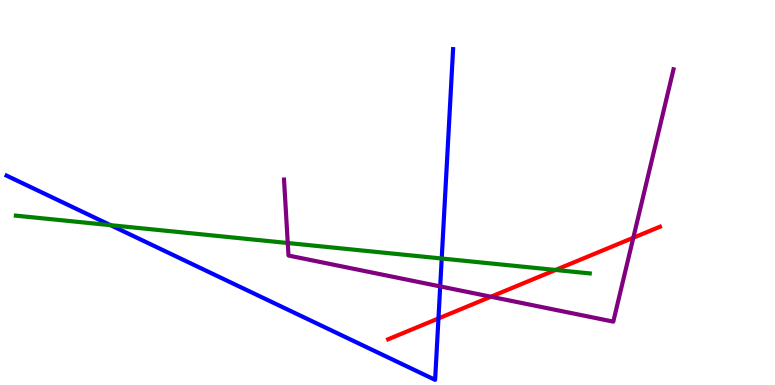[{'lines': ['blue', 'red'], 'intersections': [{'x': 5.66, 'y': 1.73}]}, {'lines': ['green', 'red'], 'intersections': [{'x': 7.17, 'y': 2.99}]}, {'lines': ['purple', 'red'], 'intersections': [{'x': 6.33, 'y': 2.29}, {'x': 8.17, 'y': 3.82}]}, {'lines': ['blue', 'green'], 'intersections': [{'x': 1.43, 'y': 4.15}, {'x': 5.7, 'y': 3.29}]}, {'lines': ['blue', 'purple'], 'intersections': [{'x': 5.68, 'y': 2.56}]}, {'lines': ['green', 'purple'], 'intersections': [{'x': 3.71, 'y': 3.69}]}]